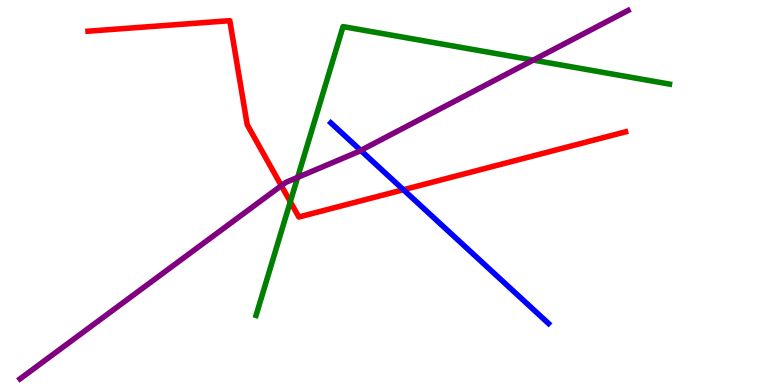[{'lines': ['blue', 'red'], 'intersections': [{'x': 5.21, 'y': 5.07}]}, {'lines': ['green', 'red'], 'intersections': [{'x': 3.75, 'y': 4.76}]}, {'lines': ['purple', 'red'], 'intersections': [{'x': 3.63, 'y': 5.18}]}, {'lines': ['blue', 'green'], 'intersections': []}, {'lines': ['blue', 'purple'], 'intersections': [{'x': 4.65, 'y': 6.09}]}, {'lines': ['green', 'purple'], 'intersections': [{'x': 3.84, 'y': 5.39}, {'x': 6.88, 'y': 8.44}]}]